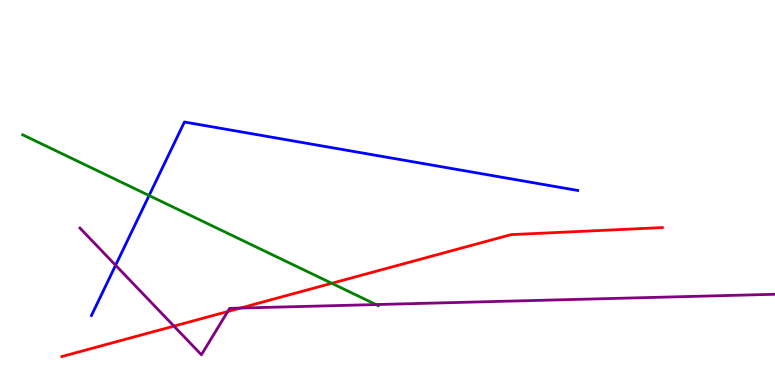[{'lines': ['blue', 'red'], 'intersections': []}, {'lines': ['green', 'red'], 'intersections': [{'x': 4.28, 'y': 2.64}]}, {'lines': ['purple', 'red'], 'intersections': [{'x': 2.24, 'y': 1.53}, {'x': 2.94, 'y': 1.91}, {'x': 3.1, 'y': 2.0}]}, {'lines': ['blue', 'green'], 'intersections': [{'x': 1.92, 'y': 4.92}]}, {'lines': ['blue', 'purple'], 'intersections': [{'x': 1.49, 'y': 3.11}]}, {'lines': ['green', 'purple'], 'intersections': [{'x': 4.85, 'y': 2.09}]}]